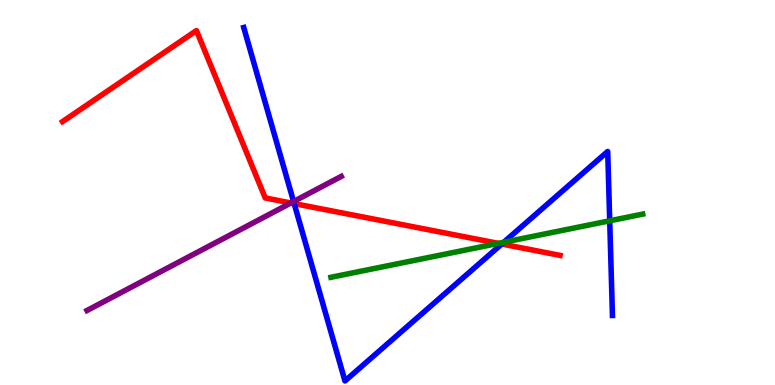[{'lines': ['blue', 'red'], 'intersections': [{'x': 3.8, 'y': 4.71}, {'x': 6.47, 'y': 3.66}]}, {'lines': ['green', 'red'], 'intersections': [{'x': 6.43, 'y': 3.68}]}, {'lines': ['purple', 'red'], 'intersections': [{'x': 3.75, 'y': 4.73}]}, {'lines': ['blue', 'green'], 'intersections': [{'x': 6.5, 'y': 3.71}, {'x': 7.87, 'y': 4.26}]}, {'lines': ['blue', 'purple'], 'intersections': [{'x': 3.79, 'y': 4.77}]}, {'lines': ['green', 'purple'], 'intersections': []}]